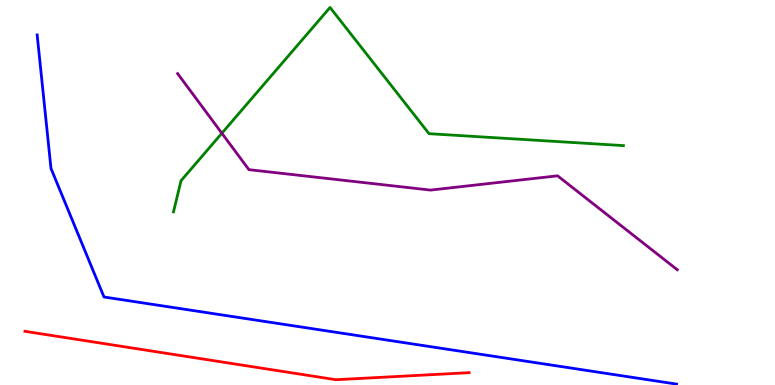[{'lines': ['blue', 'red'], 'intersections': []}, {'lines': ['green', 'red'], 'intersections': []}, {'lines': ['purple', 'red'], 'intersections': []}, {'lines': ['blue', 'green'], 'intersections': []}, {'lines': ['blue', 'purple'], 'intersections': []}, {'lines': ['green', 'purple'], 'intersections': [{'x': 2.86, 'y': 6.54}]}]